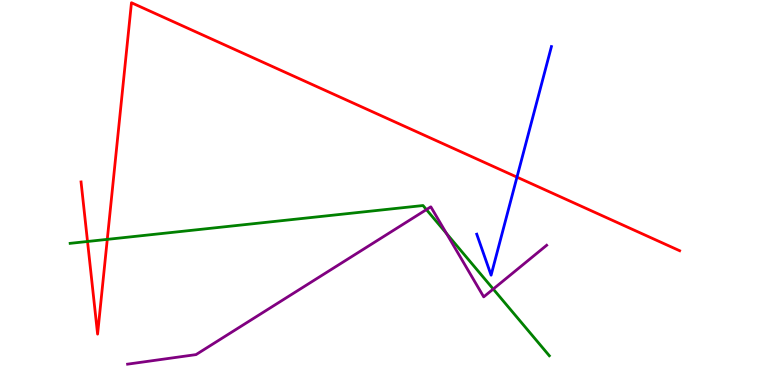[{'lines': ['blue', 'red'], 'intersections': [{'x': 6.67, 'y': 5.4}]}, {'lines': ['green', 'red'], 'intersections': [{'x': 1.13, 'y': 3.73}, {'x': 1.38, 'y': 3.78}]}, {'lines': ['purple', 'red'], 'intersections': []}, {'lines': ['blue', 'green'], 'intersections': []}, {'lines': ['blue', 'purple'], 'intersections': []}, {'lines': ['green', 'purple'], 'intersections': [{'x': 5.5, 'y': 4.56}, {'x': 5.76, 'y': 3.94}, {'x': 6.36, 'y': 2.49}]}]